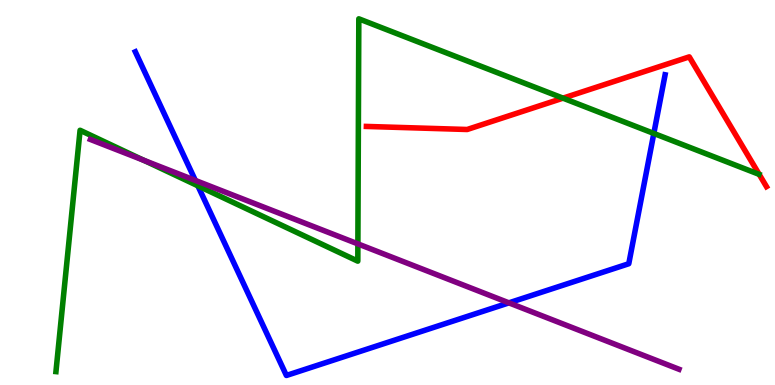[{'lines': ['blue', 'red'], 'intersections': []}, {'lines': ['green', 'red'], 'intersections': [{'x': 7.26, 'y': 7.45}]}, {'lines': ['purple', 'red'], 'intersections': []}, {'lines': ['blue', 'green'], 'intersections': [{'x': 2.55, 'y': 5.17}, {'x': 8.44, 'y': 6.53}]}, {'lines': ['blue', 'purple'], 'intersections': [{'x': 2.52, 'y': 5.31}, {'x': 6.57, 'y': 2.13}]}, {'lines': ['green', 'purple'], 'intersections': [{'x': 1.86, 'y': 5.84}, {'x': 4.62, 'y': 3.67}]}]